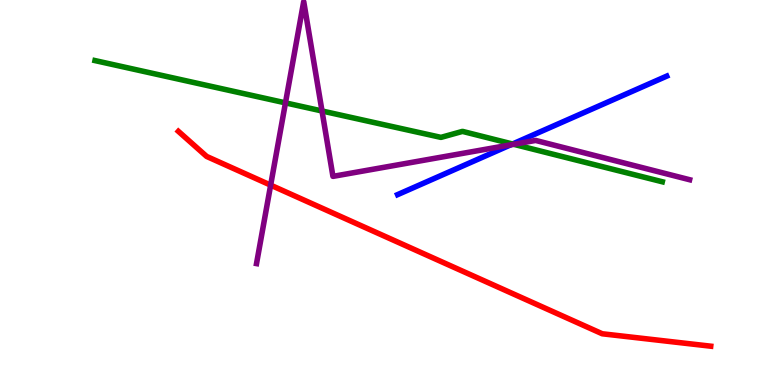[{'lines': ['blue', 'red'], 'intersections': []}, {'lines': ['green', 'red'], 'intersections': []}, {'lines': ['purple', 'red'], 'intersections': [{'x': 3.49, 'y': 5.19}]}, {'lines': ['blue', 'green'], 'intersections': [{'x': 6.61, 'y': 6.26}]}, {'lines': ['blue', 'purple'], 'intersections': [{'x': 6.59, 'y': 6.24}]}, {'lines': ['green', 'purple'], 'intersections': [{'x': 3.68, 'y': 7.33}, {'x': 4.15, 'y': 7.12}, {'x': 6.63, 'y': 6.25}]}]